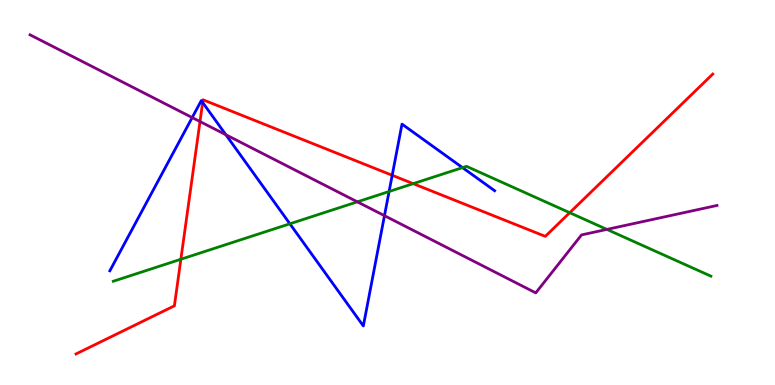[{'lines': ['blue', 'red'], 'intersections': [{'x': 2.61, 'y': 7.34}, {'x': 5.06, 'y': 5.45}]}, {'lines': ['green', 'red'], 'intersections': [{'x': 2.33, 'y': 3.27}, {'x': 5.33, 'y': 5.23}, {'x': 7.35, 'y': 4.48}]}, {'lines': ['purple', 'red'], 'intersections': [{'x': 2.58, 'y': 6.84}]}, {'lines': ['blue', 'green'], 'intersections': [{'x': 3.74, 'y': 4.19}, {'x': 5.02, 'y': 5.03}, {'x': 5.97, 'y': 5.65}]}, {'lines': ['blue', 'purple'], 'intersections': [{'x': 2.48, 'y': 6.95}, {'x': 2.91, 'y': 6.5}, {'x': 4.96, 'y': 4.4}]}, {'lines': ['green', 'purple'], 'intersections': [{'x': 4.61, 'y': 4.76}, {'x': 7.83, 'y': 4.04}]}]